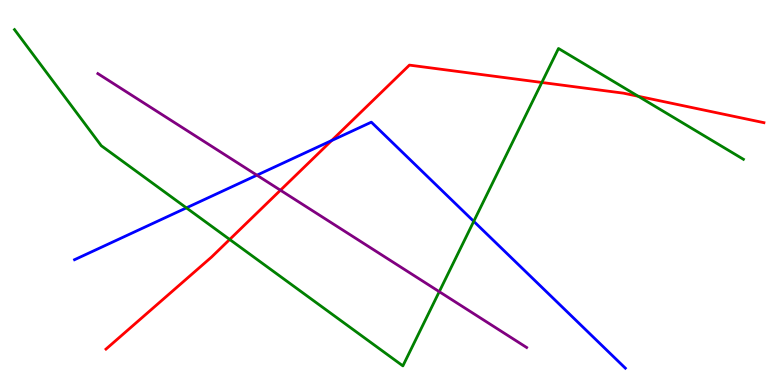[{'lines': ['blue', 'red'], 'intersections': [{'x': 4.28, 'y': 6.35}]}, {'lines': ['green', 'red'], 'intersections': [{'x': 2.96, 'y': 3.78}, {'x': 6.99, 'y': 7.86}, {'x': 8.24, 'y': 7.5}]}, {'lines': ['purple', 'red'], 'intersections': [{'x': 3.62, 'y': 5.06}]}, {'lines': ['blue', 'green'], 'intersections': [{'x': 2.41, 'y': 4.6}, {'x': 6.11, 'y': 4.25}]}, {'lines': ['blue', 'purple'], 'intersections': [{'x': 3.31, 'y': 5.45}]}, {'lines': ['green', 'purple'], 'intersections': [{'x': 5.67, 'y': 2.42}]}]